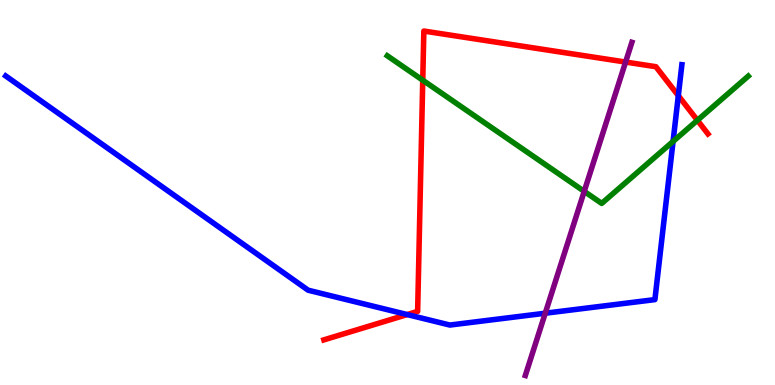[{'lines': ['blue', 'red'], 'intersections': [{'x': 5.25, 'y': 1.83}, {'x': 8.75, 'y': 7.52}]}, {'lines': ['green', 'red'], 'intersections': [{'x': 5.45, 'y': 7.92}, {'x': 9.0, 'y': 6.88}]}, {'lines': ['purple', 'red'], 'intersections': [{'x': 8.07, 'y': 8.39}]}, {'lines': ['blue', 'green'], 'intersections': [{'x': 8.68, 'y': 6.33}]}, {'lines': ['blue', 'purple'], 'intersections': [{'x': 7.04, 'y': 1.86}]}, {'lines': ['green', 'purple'], 'intersections': [{'x': 7.54, 'y': 5.03}]}]